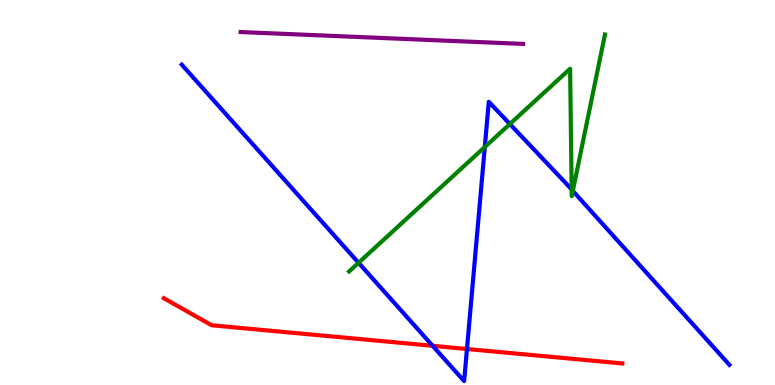[{'lines': ['blue', 'red'], 'intersections': [{'x': 5.58, 'y': 1.02}, {'x': 6.03, 'y': 0.935}]}, {'lines': ['green', 'red'], 'intersections': []}, {'lines': ['purple', 'red'], 'intersections': []}, {'lines': ['blue', 'green'], 'intersections': [{'x': 4.63, 'y': 3.17}, {'x': 6.26, 'y': 6.18}, {'x': 6.58, 'y': 6.78}, {'x': 7.38, 'y': 5.07}, {'x': 7.39, 'y': 5.04}]}, {'lines': ['blue', 'purple'], 'intersections': []}, {'lines': ['green', 'purple'], 'intersections': []}]